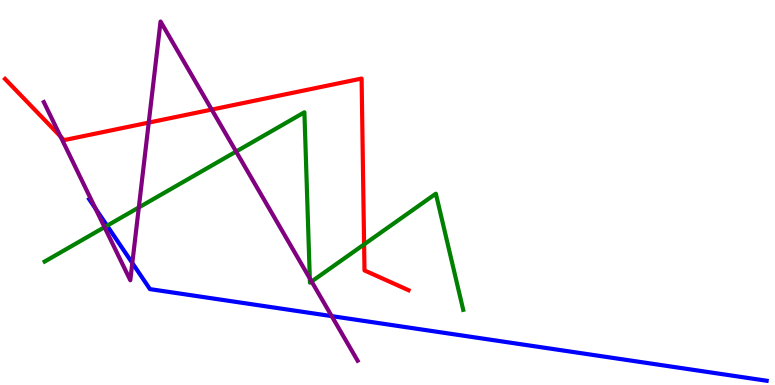[{'lines': ['blue', 'red'], 'intersections': []}, {'lines': ['green', 'red'], 'intersections': [{'x': 4.7, 'y': 3.65}]}, {'lines': ['purple', 'red'], 'intersections': [{'x': 0.781, 'y': 6.46}, {'x': 1.92, 'y': 6.82}, {'x': 2.73, 'y': 7.15}]}, {'lines': ['blue', 'green'], 'intersections': [{'x': 1.38, 'y': 4.14}]}, {'lines': ['blue', 'purple'], 'intersections': [{'x': 1.23, 'y': 4.58}, {'x': 1.71, 'y': 3.17}, {'x': 4.28, 'y': 1.79}]}, {'lines': ['green', 'purple'], 'intersections': [{'x': 1.35, 'y': 4.1}, {'x': 1.79, 'y': 4.61}, {'x': 3.05, 'y': 6.06}, {'x': 4.0, 'y': 2.77}, {'x': 4.02, 'y': 2.69}]}]